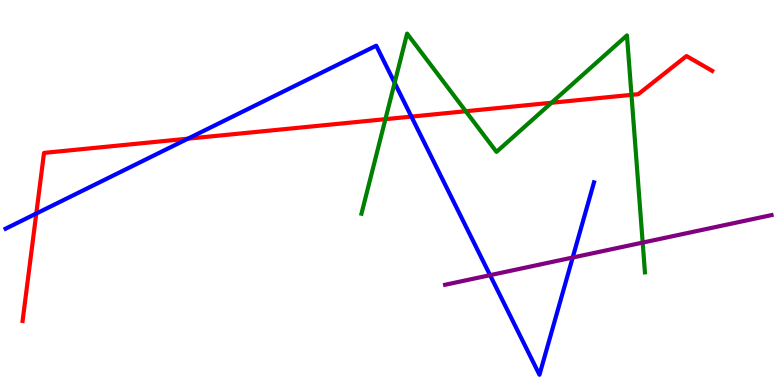[{'lines': ['blue', 'red'], 'intersections': [{'x': 0.468, 'y': 4.45}, {'x': 2.42, 'y': 6.4}, {'x': 5.31, 'y': 6.97}]}, {'lines': ['green', 'red'], 'intersections': [{'x': 4.97, 'y': 6.9}, {'x': 6.01, 'y': 7.11}, {'x': 7.12, 'y': 7.33}, {'x': 8.15, 'y': 7.54}]}, {'lines': ['purple', 'red'], 'intersections': []}, {'lines': ['blue', 'green'], 'intersections': [{'x': 5.09, 'y': 7.85}]}, {'lines': ['blue', 'purple'], 'intersections': [{'x': 6.32, 'y': 2.85}, {'x': 7.39, 'y': 3.31}]}, {'lines': ['green', 'purple'], 'intersections': [{'x': 8.29, 'y': 3.7}]}]